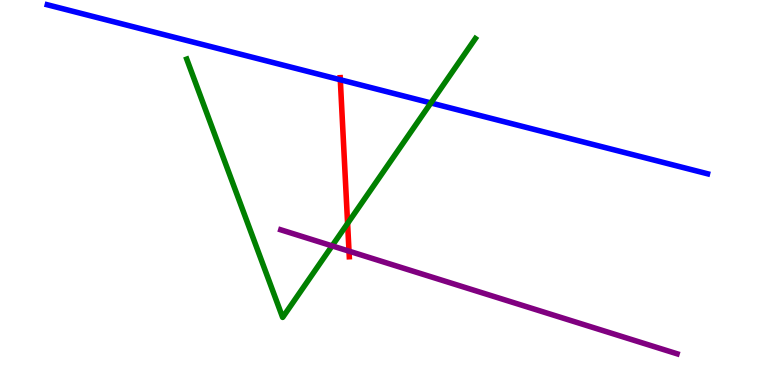[{'lines': ['blue', 'red'], 'intersections': [{'x': 4.39, 'y': 7.93}]}, {'lines': ['green', 'red'], 'intersections': [{'x': 4.49, 'y': 4.2}]}, {'lines': ['purple', 'red'], 'intersections': [{'x': 4.5, 'y': 3.48}]}, {'lines': ['blue', 'green'], 'intersections': [{'x': 5.56, 'y': 7.33}]}, {'lines': ['blue', 'purple'], 'intersections': []}, {'lines': ['green', 'purple'], 'intersections': [{'x': 4.29, 'y': 3.61}]}]